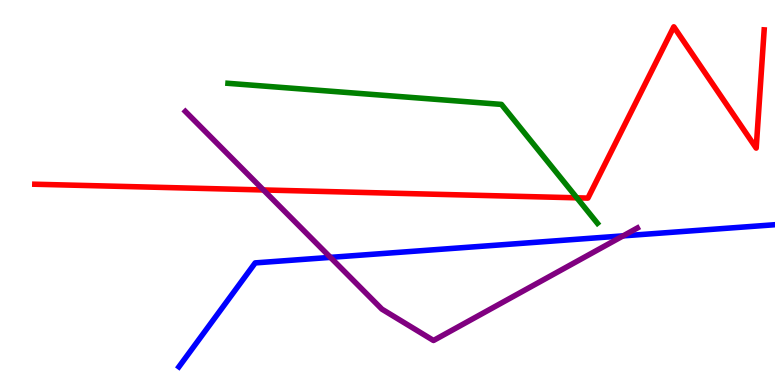[{'lines': ['blue', 'red'], 'intersections': []}, {'lines': ['green', 'red'], 'intersections': [{'x': 7.44, 'y': 4.86}]}, {'lines': ['purple', 'red'], 'intersections': [{'x': 3.4, 'y': 5.07}]}, {'lines': ['blue', 'green'], 'intersections': []}, {'lines': ['blue', 'purple'], 'intersections': [{'x': 4.26, 'y': 3.31}, {'x': 8.04, 'y': 3.87}]}, {'lines': ['green', 'purple'], 'intersections': []}]